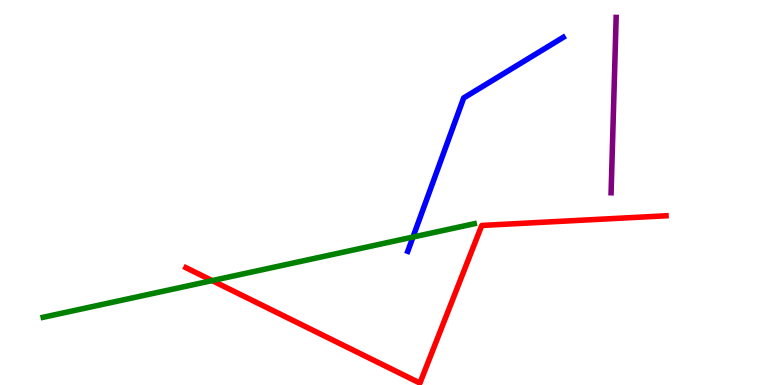[{'lines': ['blue', 'red'], 'intersections': []}, {'lines': ['green', 'red'], 'intersections': [{'x': 2.74, 'y': 2.71}]}, {'lines': ['purple', 'red'], 'intersections': []}, {'lines': ['blue', 'green'], 'intersections': [{'x': 5.33, 'y': 3.84}]}, {'lines': ['blue', 'purple'], 'intersections': []}, {'lines': ['green', 'purple'], 'intersections': []}]